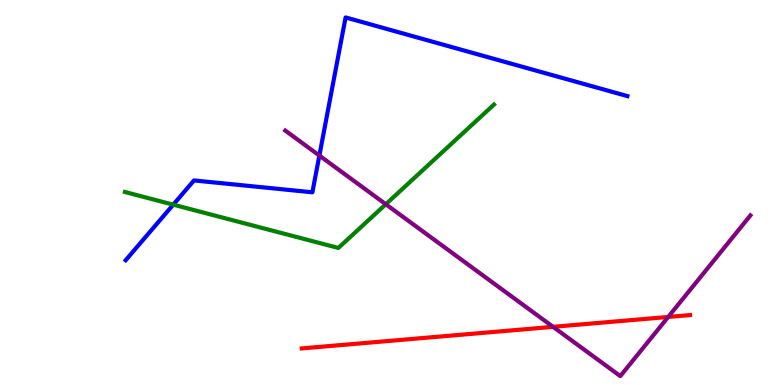[{'lines': ['blue', 'red'], 'intersections': []}, {'lines': ['green', 'red'], 'intersections': []}, {'lines': ['purple', 'red'], 'intersections': [{'x': 7.14, 'y': 1.51}, {'x': 8.62, 'y': 1.77}]}, {'lines': ['blue', 'green'], 'intersections': [{'x': 2.24, 'y': 4.68}]}, {'lines': ['blue', 'purple'], 'intersections': [{'x': 4.12, 'y': 5.96}]}, {'lines': ['green', 'purple'], 'intersections': [{'x': 4.98, 'y': 4.69}]}]